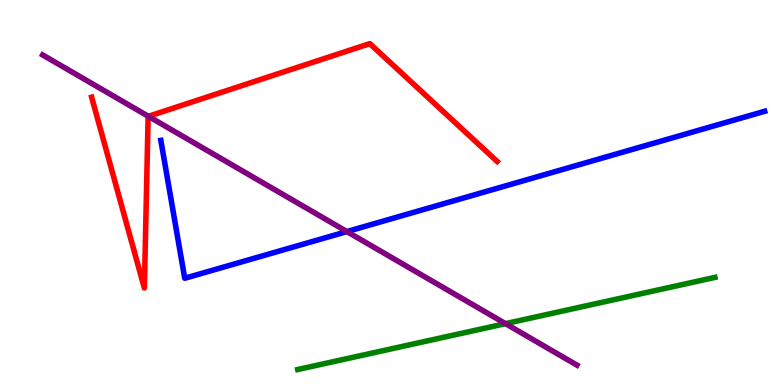[{'lines': ['blue', 'red'], 'intersections': []}, {'lines': ['green', 'red'], 'intersections': []}, {'lines': ['purple', 'red'], 'intersections': [{'x': 1.91, 'y': 6.98}]}, {'lines': ['blue', 'green'], 'intersections': []}, {'lines': ['blue', 'purple'], 'intersections': [{'x': 4.48, 'y': 3.99}]}, {'lines': ['green', 'purple'], 'intersections': [{'x': 6.52, 'y': 1.59}]}]